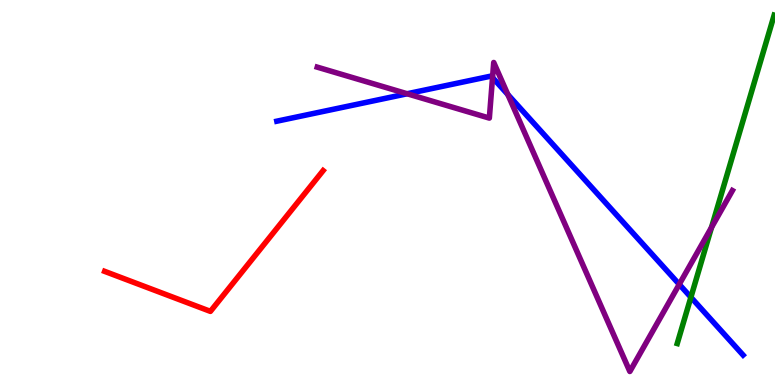[{'lines': ['blue', 'red'], 'intersections': []}, {'lines': ['green', 'red'], 'intersections': []}, {'lines': ['purple', 'red'], 'intersections': []}, {'lines': ['blue', 'green'], 'intersections': [{'x': 8.91, 'y': 2.28}]}, {'lines': ['blue', 'purple'], 'intersections': [{'x': 5.25, 'y': 7.56}, {'x': 6.36, 'y': 7.99}, {'x': 6.55, 'y': 7.55}, {'x': 8.76, 'y': 2.61}]}, {'lines': ['green', 'purple'], 'intersections': [{'x': 9.18, 'y': 4.09}]}]